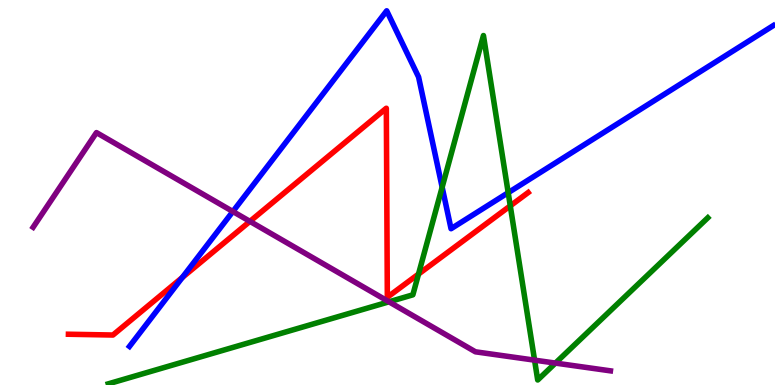[{'lines': ['blue', 'red'], 'intersections': [{'x': 2.35, 'y': 2.79}]}, {'lines': ['green', 'red'], 'intersections': [{'x': 5.4, 'y': 2.88}, {'x': 6.58, 'y': 4.65}]}, {'lines': ['purple', 'red'], 'intersections': [{'x': 3.22, 'y': 4.25}]}, {'lines': ['blue', 'green'], 'intersections': [{'x': 5.71, 'y': 5.14}, {'x': 6.56, 'y': 5.0}]}, {'lines': ['blue', 'purple'], 'intersections': [{'x': 3.0, 'y': 4.51}]}, {'lines': ['green', 'purple'], 'intersections': [{'x': 5.02, 'y': 2.16}, {'x': 6.9, 'y': 0.645}, {'x': 7.17, 'y': 0.569}]}]